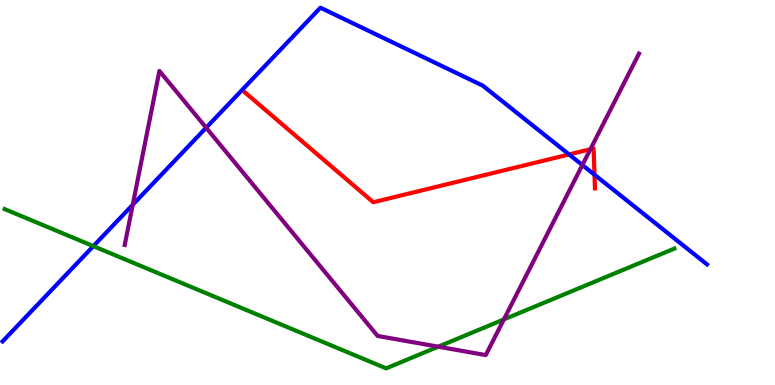[{'lines': ['blue', 'red'], 'intersections': [{'x': 7.34, 'y': 5.99}, {'x': 7.67, 'y': 5.46}]}, {'lines': ['green', 'red'], 'intersections': []}, {'lines': ['purple', 'red'], 'intersections': [{'x': 7.62, 'y': 6.12}]}, {'lines': ['blue', 'green'], 'intersections': [{'x': 1.2, 'y': 3.61}]}, {'lines': ['blue', 'purple'], 'intersections': [{'x': 1.71, 'y': 4.68}, {'x': 2.66, 'y': 6.68}, {'x': 7.51, 'y': 5.71}]}, {'lines': ['green', 'purple'], 'intersections': [{'x': 5.66, 'y': 0.995}, {'x': 6.5, 'y': 1.7}]}]